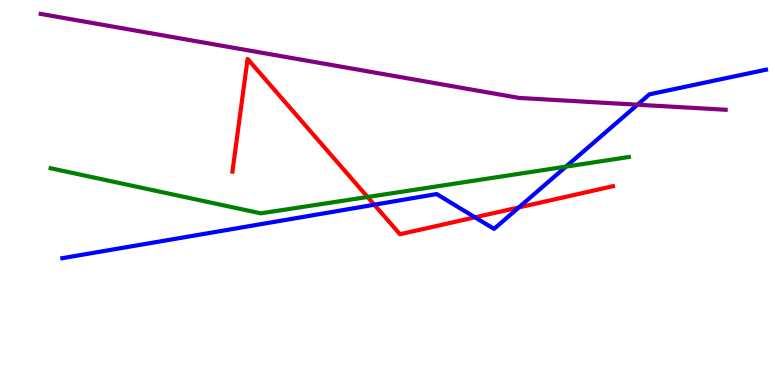[{'lines': ['blue', 'red'], 'intersections': [{'x': 4.83, 'y': 4.68}, {'x': 6.13, 'y': 4.36}, {'x': 6.69, 'y': 4.61}]}, {'lines': ['green', 'red'], 'intersections': [{'x': 4.74, 'y': 4.88}]}, {'lines': ['purple', 'red'], 'intersections': []}, {'lines': ['blue', 'green'], 'intersections': [{'x': 7.3, 'y': 5.67}]}, {'lines': ['blue', 'purple'], 'intersections': [{'x': 8.23, 'y': 7.28}]}, {'lines': ['green', 'purple'], 'intersections': []}]